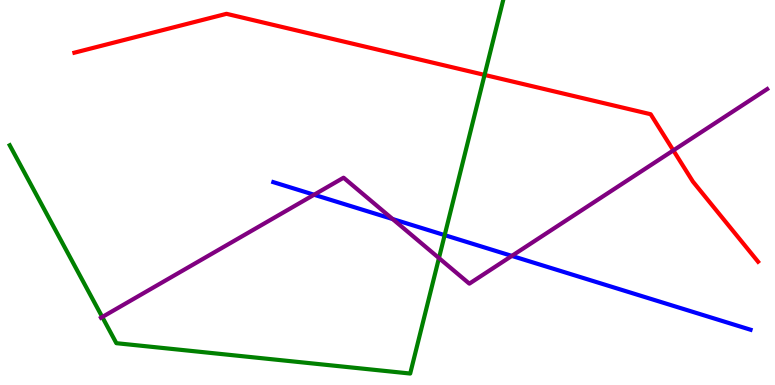[{'lines': ['blue', 'red'], 'intersections': []}, {'lines': ['green', 'red'], 'intersections': [{'x': 6.25, 'y': 8.05}]}, {'lines': ['purple', 'red'], 'intersections': [{'x': 8.69, 'y': 6.09}]}, {'lines': ['blue', 'green'], 'intersections': [{'x': 5.74, 'y': 3.89}]}, {'lines': ['blue', 'purple'], 'intersections': [{'x': 4.05, 'y': 4.94}, {'x': 5.07, 'y': 4.31}, {'x': 6.6, 'y': 3.35}]}, {'lines': ['green', 'purple'], 'intersections': [{'x': 1.32, 'y': 1.77}, {'x': 5.66, 'y': 3.3}]}]